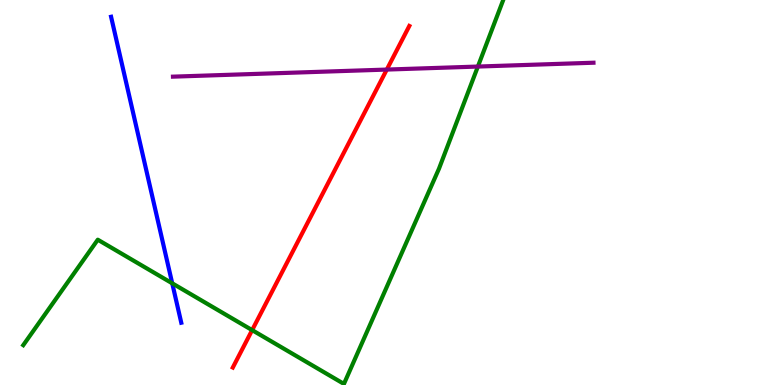[{'lines': ['blue', 'red'], 'intersections': []}, {'lines': ['green', 'red'], 'intersections': [{'x': 3.25, 'y': 1.43}]}, {'lines': ['purple', 'red'], 'intersections': [{'x': 4.99, 'y': 8.19}]}, {'lines': ['blue', 'green'], 'intersections': [{'x': 2.22, 'y': 2.64}]}, {'lines': ['blue', 'purple'], 'intersections': []}, {'lines': ['green', 'purple'], 'intersections': [{'x': 6.17, 'y': 8.27}]}]